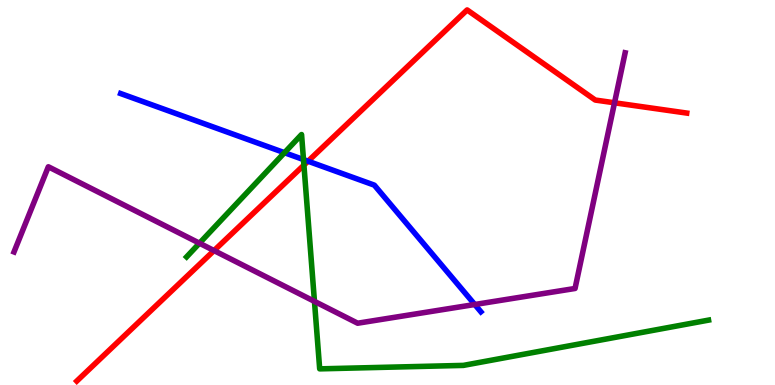[{'lines': ['blue', 'red'], 'intersections': [{'x': 3.97, 'y': 5.81}]}, {'lines': ['green', 'red'], 'intersections': [{'x': 3.92, 'y': 5.71}]}, {'lines': ['purple', 'red'], 'intersections': [{'x': 2.76, 'y': 3.49}, {'x': 7.93, 'y': 7.33}]}, {'lines': ['blue', 'green'], 'intersections': [{'x': 3.67, 'y': 6.03}, {'x': 3.92, 'y': 5.86}]}, {'lines': ['blue', 'purple'], 'intersections': [{'x': 6.13, 'y': 2.09}]}, {'lines': ['green', 'purple'], 'intersections': [{'x': 2.57, 'y': 3.68}, {'x': 4.06, 'y': 2.17}]}]